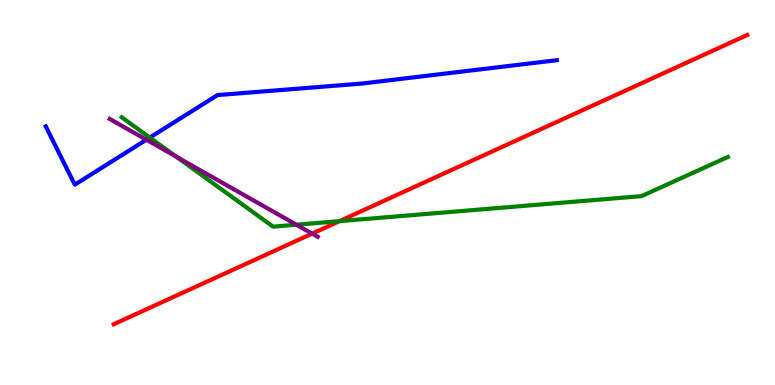[{'lines': ['blue', 'red'], 'intersections': []}, {'lines': ['green', 'red'], 'intersections': [{'x': 4.38, 'y': 4.26}]}, {'lines': ['purple', 'red'], 'intersections': [{'x': 4.03, 'y': 3.93}]}, {'lines': ['blue', 'green'], 'intersections': [{'x': 1.93, 'y': 6.43}]}, {'lines': ['blue', 'purple'], 'intersections': [{'x': 1.89, 'y': 6.37}]}, {'lines': ['green', 'purple'], 'intersections': [{'x': 2.27, 'y': 5.94}, {'x': 3.82, 'y': 4.16}]}]